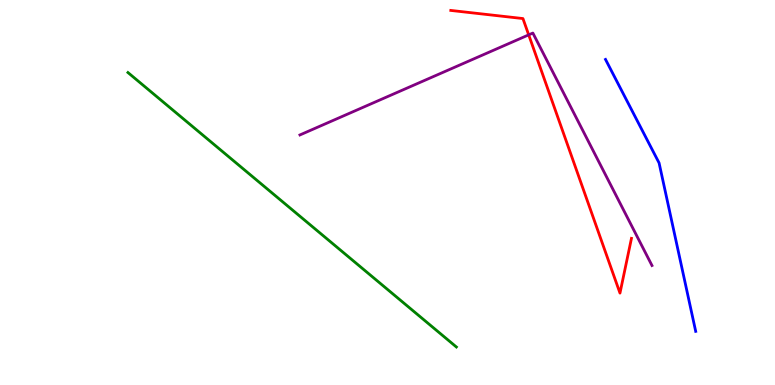[{'lines': ['blue', 'red'], 'intersections': []}, {'lines': ['green', 'red'], 'intersections': []}, {'lines': ['purple', 'red'], 'intersections': [{'x': 6.82, 'y': 9.09}]}, {'lines': ['blue', 'green'], 'intersections': []}, {'lines': ['blue', 'purple'], 'intersections': []}, {'lines': ['green', 'purple'], 'intersections': []}]